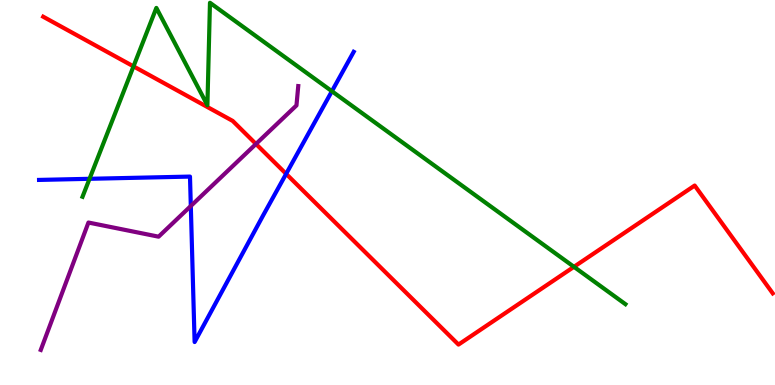[{'lines': ['blue', 'red'], 'intersections': [{'x': 3.69, 'y': 5.48}]}, {'lines': ['green', 'red'], 'intersections': [{'x': 1.72, 'y': 8.28}, {'x': 7.41, 'y': 3.07}]}, {'lines': ['purple', 'red'], 'intersections': [{'x': 3.3, 'y': 6.26}]}, {'lines': ['blue', 'green'], 'intersections': [{'x': 1.16, 'y': 5.36}, {'x': 4.28, 'y': 7.63}]}, {'lines': ['blue', 'purple'], 'intersections': [{'x': 2.46, 'y': 4.65}]}, {'lines': ['green', 'purple'], 'intersections': []}]